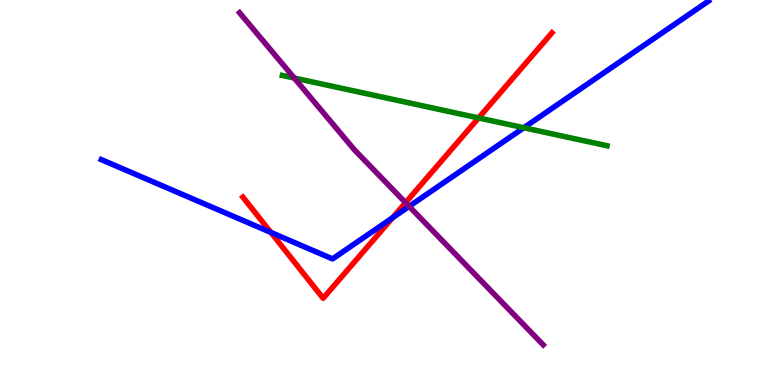[{'lines': ['blue', 'red'], 'intersections': [{'x': 3.5, 'y': 3.96}, {'x': 5.06, 'y': 4.34}]}, {'lines': ['green', 'red'], 'intersections': [{'x': 6.18, 'y': 6.94}]}, {'lines': ['purple', 'red'], 'intersections': [{'x': 5.23, 'y': 4.74}]}, {'lines': ['blue', 'green'], 'intersections': [{'x': 6.76, 'y': 6.68}]}, {'lines': ['blue', 'purple'], 'intersections': [{'x': 5.28, 'y': 4.64}]}, {'lines': ['green', 'purple'], 'intersections': [{'x': 3.8, 'y': 7.97}]}]